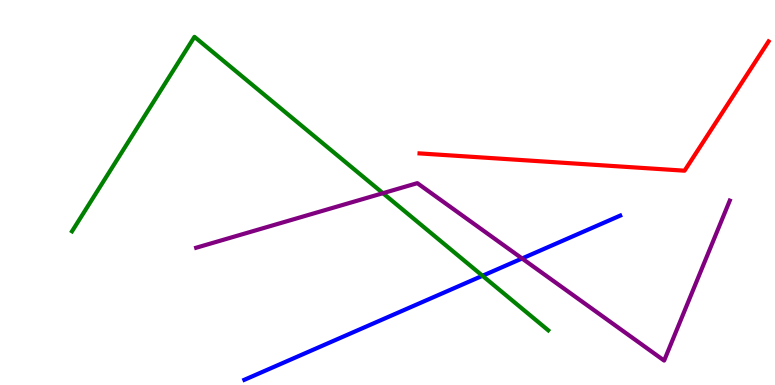[{'lines': ['blue', 'red'], 'intersections': []}, {'lines': ['green', 'red'], 'intersections': []}, {'lines': ['purple', 'red'], 'intersections': []}, {'lines': ['blue', 'green'], 'intersections': [{'x': 6.23, 'y': 2.84}]}, {'lines': ['blue', 'purple'], 'intersections': [{'x': 6.74, 'y': 3.29}]}, {'lines': ['green', 'purple'], 'intersections': [{'x': 4.94, 'y': 4.98}]}]